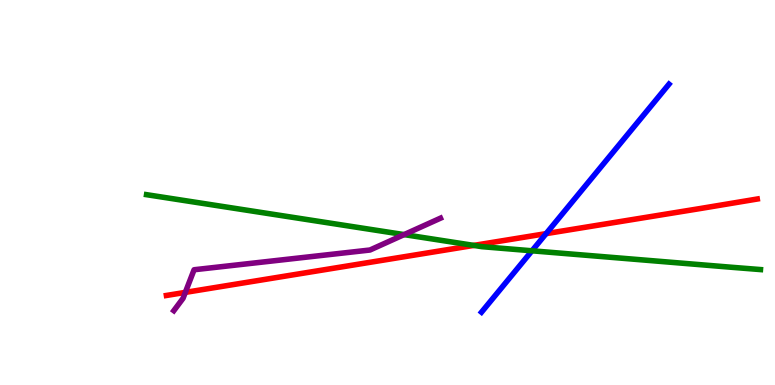[{'lines': ['blue', 'red'], 'intersections': [{'x': 7.05, 'y': 3.93}]}, {'lines': ['green', 'red'], 'intersections': [{'x': 6.11, 'y': 3.63}]}, {'lines': ['purple', 'red'], 'intersections': [{'x': 2.39, 'y': 2.41}]}, {'lines': ['blue', 'green'], 'intersections': [{'x': 6.86, 'y': 3.49}]}, {'lines': ['blue', 'purple'], 'intersections': []}, {'lines': ['green', 'purple'], 'intersections': [{'x': 5.21, 'y': 3.91}]}]